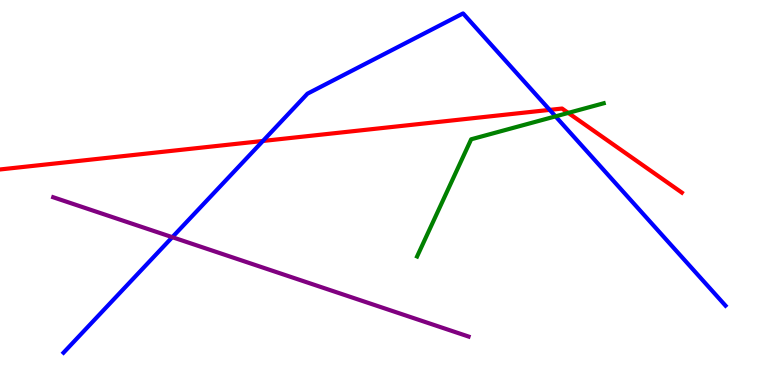[{'lines': ['blue', 'red'], 'intersections': [{'x': 3.39, 'y': 6.34}, {'x': 7.09, 'y': 7.15}]}, {'lines': ['green', 'red'], 'intersections': [{'x': 7.33, 'y': 7.07}]}, {'lines': ['purple', 'red'], 'intersections': []}, {'lines': ['blue', 'green'], 'intersections': [{'x': 7.17, 'y': 6.98}]}, {'lines': ['blue', 'purple'], 'intersections': [{'x': 2.22, 'y': 3.84}]}, {'lines': ['green', 'purple'], 'intersections': []}]